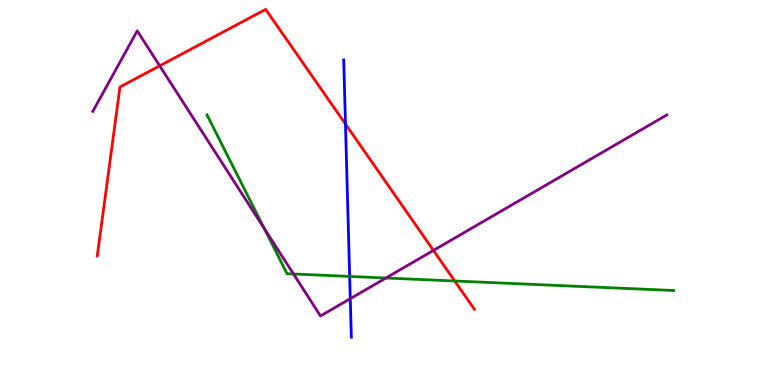[{'lines': ['blue', 'red'], 'intersections': [{'x': 4.46, 'y': 6.78}]}, {'lines': ['green', 'red'], 'intersections': [{'x': 5.87, 'y': 2.7}]}, {'lines': ['purple', 'red'], 'intersections': [{'x': 2.06, 'y': 8.29}, {'x': 5.59, 'y': 3.5}]}, {'lines': ['blue', 'green'], 'intersections': [{'x': 4.51, 'y': 2.82}]}, {'lines': ['blue', 'purple'], 'intersections': [{'x': 4.52, 'y': 2.24}]}, {'lines': ['green', 'purple'], 'intersections': [{'x': 3.41, 'y': 4.07}, {'x': 3.79, 'y': 2.88}, {'x': 4.98, 'y': 2.78}]}]